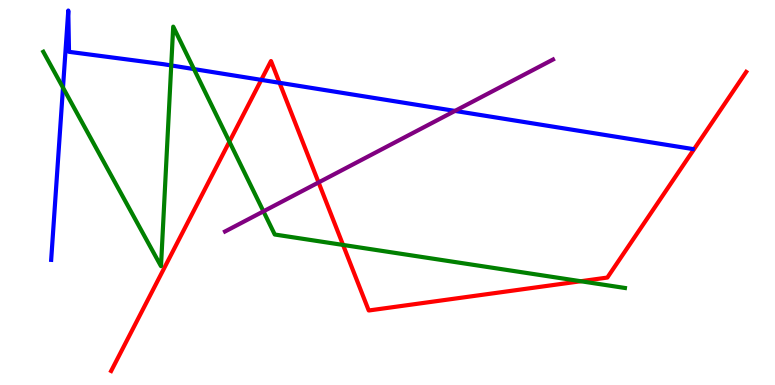[{'lines': ['blue', 'red'], 'intersections': [{'x': 3.37, 'y': 7.93}, {'x': 3.61, 'y': 7.85}]}, {'lines': ['green', 'red'], 'intersections': [{'x': 2.96, 'y': 6.32}, {'x': 4.43, 'y': 3.64}, {'x': 7.49, 'y': 2.7}]}, {'lines': ['purple', 'red'], 'intersections': [{'x': 4.11, 'y': 5.26}]}, {'lines': ['blue', 'green'], 'intersections': [{'x': 0.813, 'y': 7.72}, {'x': 2.21, 'y': 8.3}, {'x': 2.5, 'y': 8.21}]}, {'lines': ['blue', 'purple'], 'intersections': [{'x': 5.87, 'y': 7.12}]}, {'lines': ['green', 'purple'], 'intersections': [{'x': 3.4, 'y': 4.51}]}]